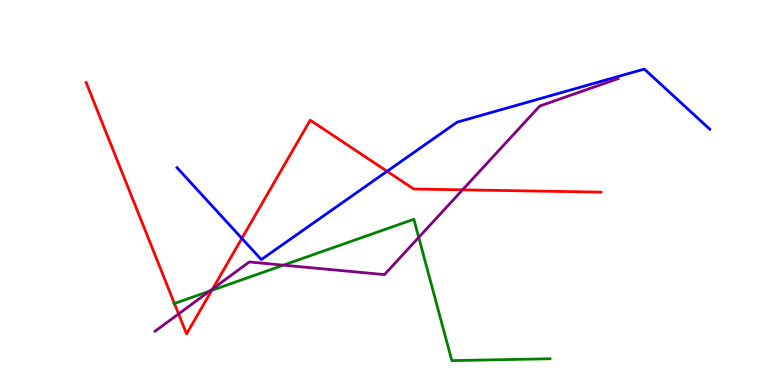[{'lines': ['blue', 'red'], 'intersections': [{'x': 3.12, 'y': 3.81}, {'x': 4.99, 'y': 5.55}]}, {'lines': ['green', 'red'], 'intersections': [{'x': 2.25, 'y': 2.12}, {'x': 2.73, 'y': 2.46}]}, {'lines': ['purple', 'red'], 'intersections': [{'x': 2.3, 'y': 1.85}, {'x': 2.74, 'y': 2.5}, {'x': 5.97, 'y': 5.07}]}, {'lines': ['blue', 'green'], 'intersections': []}, {'lines': ['blue', 'purple'], 'intersections': []}, {'lines': ['green', 'purple'], 'intersections': [{'x': 2.7, 'y': 2.44}, {'x': 3.66, 'y': 3.11}, {'x': 5.4, 'y': 3.83}]}]